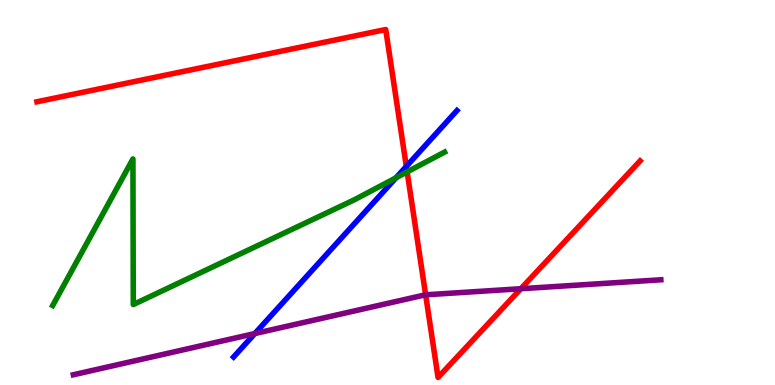[{'lines': ['blue', 'red'], 'intersections': [{'x': 5.24, 'y': 5.68}]}, {'lines': ['green', 'red'], 'intersections': [{'x': 5.25, 'y': 5.54}]}, {'lines': ['purple', 'red'], 'intersections': [{'x': 5.49, 'y': 2.34}, {'x': 6.72, 'y': 2.5}]}, {'lines': ['blue', 'green'], 'intersections': [{'x': 5.11, 'y': 5.38}]}, {'lines': ['blue', 'purple'], 'intersections': [{'x': 3.29, 'y': 1.34}]}, {'lines': ['green', 'purple'], 'intersections': []}]